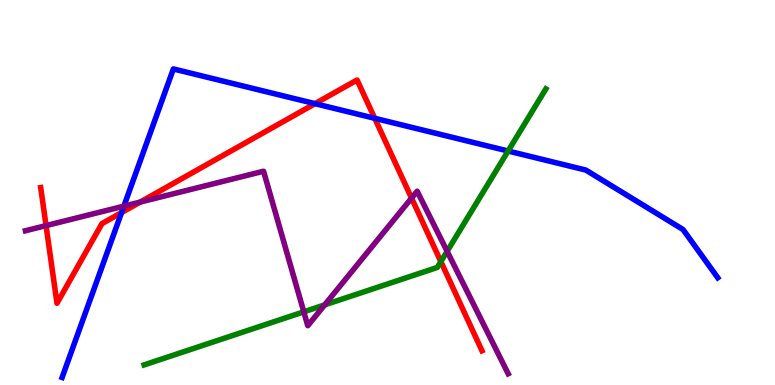[{'lines': ['blue', 'red'], 'intersections': [{'x': 1.57, 'y': 4.48}, {'x': 4.06, 'y': 7.31}, {'x': 4.84, 'y': 6.93}]}, {'lines': ['green', 'red'], 'intersections': [{'x': 5.69, 'y': 3.2}]}, {'lines': ['purple', 'red'], 'intersections': [{'x': 0.594, 'y': 4.14}, {'x': 1.81, 'y': 4.75}, {'x': 5.31, 'y': 4.85}]}, {'lines': ['blue', 'green'], 'intersections': [{'x': 6.56, 'y': 6.08}]}, {'lines': ['blue', 'purple'], 'intersections': [{'x': 1.6, 'y': 4.65}]}, {'lines': ['green', 'purple'], 'intersections': [{'x': 3.92, 'y': 1.9}, {'x': 4.19, 'y': 2.08}, {'x': 5.77, 'y': 3.47}]}]